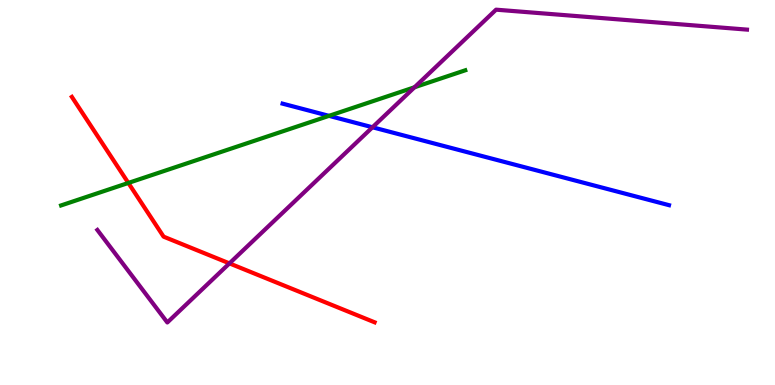[{'lines': ['blue', 'red'], 'intersections': []}, {'lines': ['green', 'red'], 'intersections': [{'x': 1.66, 'y': 5.25}]}, {'lines': ['purple', 'red'], 'intersections': [{'x': 2.96, 'y': 3.16}]}, {'lines': ['blue', 'green'], 'intersections': [{'x': 4.25, 'y': 6.99}]}, {'lines': ['blue', 'purple'], 'intersections': [{'x': 4.81, 'y': 6.69}]}, {'lines': ['green', 'purple'], 'intersections': [{'x': 5.35, 'y': 7.73}]}]